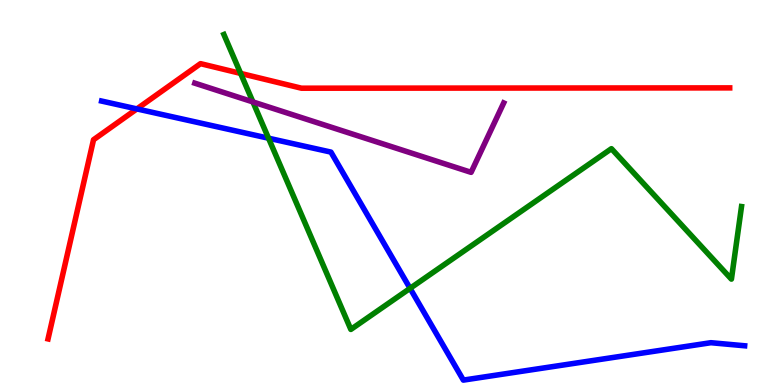[{'lines': ['blue', 'red'], 'intersections': [{'x': 1.77, 'y': 7.17}]}, {'lines': ['green', 'red'], 'intersections': [{'x': 3.1, 'y': 8.09}]}, {'lines': ['purple', 'red'], 'intersections': []}, {'lines': ['blue', 'green'], 'intersections': [{'x': 3.46, 'y': 6.41}, {'x': 5.29, 'y': 2.51}]}, {'lines': ['blue', 'purple'], 'intersections': []}, {'lines': ['green', 'purple'], 'intersections': [{'x': 3.26, 'y': 7.35}]}]